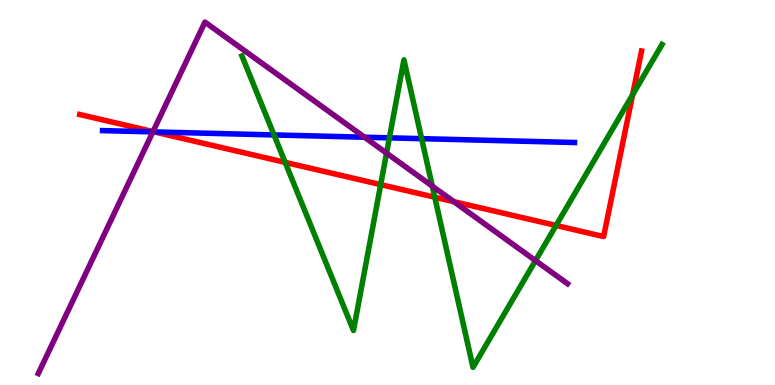[{'lines': ['blue', 'red'], 'intersections': [{'x': 1.99, 'y': 6.57}]}, {'lines': ['green', 'red'], 'intersections': [{'x': 3.68, 'y': 5.78}, {'x': 4.91, 'y': 5.2}, {'x': 5.61, 'y': 4.88}, {'x': 7.18, 'y': 4.14}, {'x': 8.16, 'y': 7.54}]}, {'lines': ['purple', 'red'], 'intersections': [{'x': 1.97, 'y': 6.58}, {'x': 5.86, 'y': 4.76}]}, {'lines': ['blue', 'green'], 'intersections': [{'x': 3.54, 'y': 6.5}, {'x': 5.02, 'y': 6.42}, {'x': 5.44, 'y': 6.4}]}, {'lines': ['blue', 'purple'], 'intersections': [{'x': 1.97, 'y': 6.57}, {'x': 4.7, 'y': 6.44}]}, {'lines': ['green', 'purple'], 'intersections': [{'x': 4.99, 'y': 6.02}, {'x': 5.58, 'y': 5.17}, {'x': 6.91, 'y': 3.23}]}]